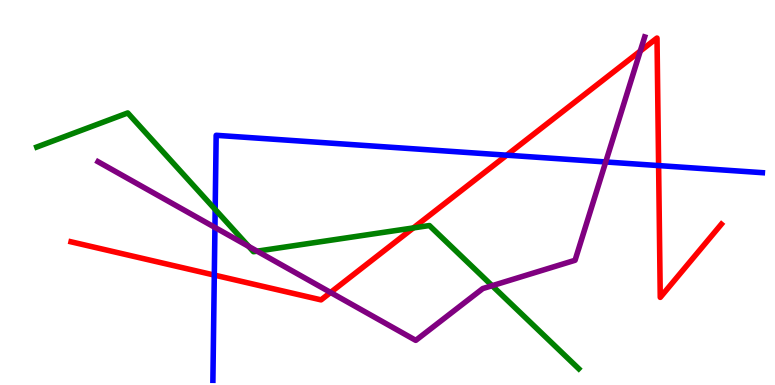[{'lines': ['blue', 'red'], 'intersections': [{'x': 2.77, 'y': 2.86}, {'x': 6.54, 'y': 5.97}, {'x': 8.5, 'y': 5.7}]}, {'lines': ['green', 'red'], 'intersections': [{'x': 5.33, 'y': 4.08}]}, {'lines': ['purple', 'red'], 'intersections': [{'x': 4.27, 'y': 2.4}, {'x': 8.26, 'y': 8.67}]}, {'lines': ['blue', 'green'], 'intersections': [{'x': 2.78, 'y': 4.56}]}, {'lines': ['blue', 'purple'], 'intersections': [{'x': 2.77, 'y': 4.09}, {'x': 7.82, 'y': 5.79}]}, {'lines': ['green', 'purple'], 'intersections': [{'x': 3.21, 'y': 3.6}, {'x': 3.32, 'y': 3.48}, {'x': 6.35, 'y': 2.58}]}]